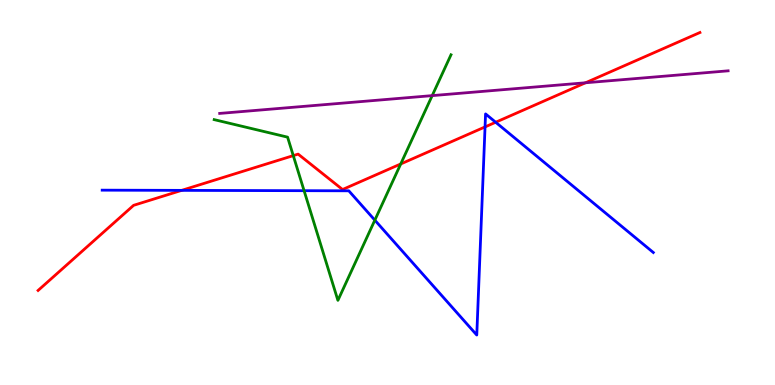[{'lines': ['blue', 'red'], 'intersections': [{'x': 2.34, 'y': 5.06}, {'x': 6.26, 'y': 6.7}, {'x': 6.4, 'y': 6.82}]}, {'lines': ['green', 'red'], 'intersections': [{'x': 3.78, 'y': 5.96}, {'x': 5.17, 'y': 5.74}]}, {'lines': ['purple', 'red'], 'intersections': [{'x': 7.56, 'y': 7.85}]}, {'lines': ['blue', 'green'], 'intersections': [{'x': 3.92, 'y': 5.05}, {'x': 4.84, 'y': 4.28}]}, {'lines': ['blue', 'purple'], 'intersections': []}, {'lines': ['green', 'purple'], 'intersections': [{'x': 5.58, 'y': 7.52}]}]